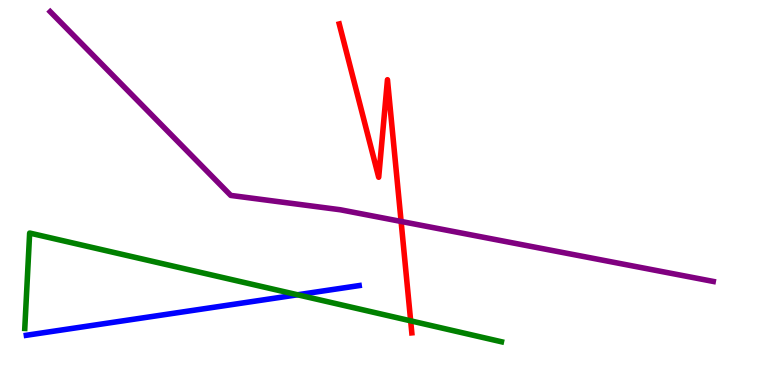[{'lines': ['blue', 'red'], 'intersections': []}, {'lines': ['green', 'red'], 'intersections': [{'x': 5.3, 'y': 1.67}]}, {'lines': ['purple', 'red'], 'intersections': [{'x': 5.18, 'y': 4.25}]}, {'lines': ['blue', 'green'], 'intersections': [{'x': 3.84, 'y': 2.34}]}, {'lines': ['blue', 'purple'], 'intersections': []}, {'lines': ['green', 'purple'], 'intersections': []}]